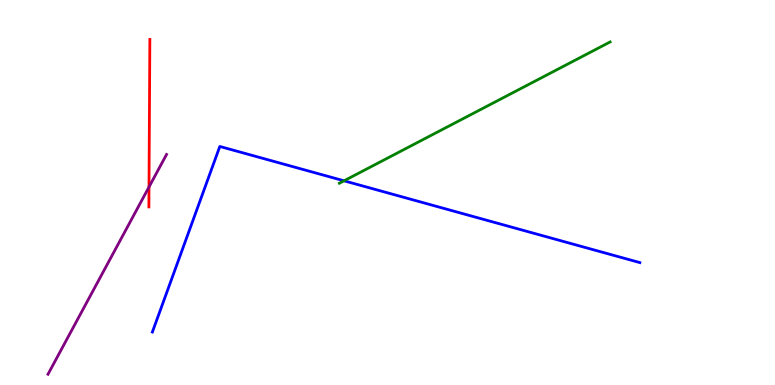[{'lines': ['blue', 'red'], 'intersections': []}, {'lines': ['green', 'red'], 'intersections': []}, {'lines': ['purple', 'red'], 'intersections': [{'x': 1.92, 'y': 5.14}]}, {'lines': ['blue', 'green'], 'intersections': [{'x': 4.44, 'y': 5.3}]}, {'lines': ['blue', 'purple'], 'intersections': []}, {'lines': ['green', 'purple'], 'intersections': []}]